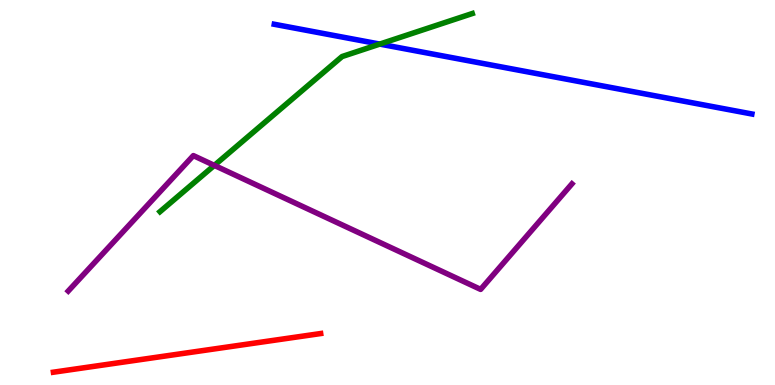[{'lines': ['blue', 'red'], 'intersections': []}, {'lines': ['green', 'red'], 'intersections': []}, {'lines': ['purple', 'red'], 'intersections': []}, {'lines': ['blue', 'green'], 'intersections': [{'x': 4.9, 'y': 8.85}]}, {'lines': ['blue', 'purple'], 'intersections': []}, {'lines': ['green', 'purple'], 'intersections': [{'x': 2.77, 'y': 5.7}]}]